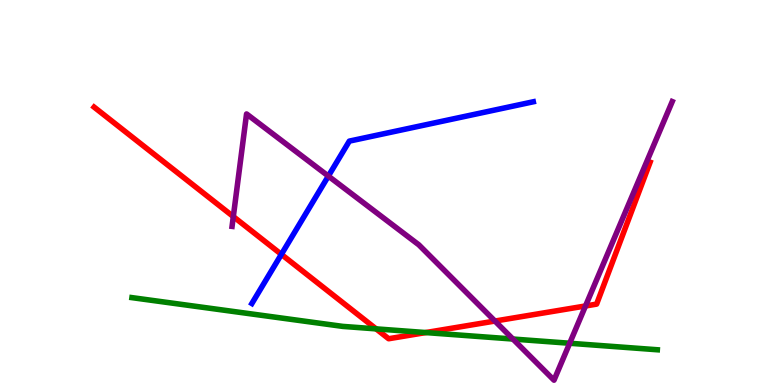[{'lines': ['blue', 'red'], 'intersections': [{'x': 3.63, 'y': 3.39}]}, {'lines': ['green', 'red'], 'intersections': [{'x': 4.85, 'y': 1.46}, {'x': 5.49, 'y': 1.36}]}, {'lines': ['purple', 'red'], 'intersections': [{'x': 3.01, 'y': 4.37}, {'x': 6.39, 'y': 1.66}, {'x': 7.55, 'y': 2.05}]}, {'lines': ['blue', 'green'], 'intersections': []}, {'lines': ['blue', 'purple'], 'intersections': [{'x': 4.24, 'y': 5.43}]}, {'lines': ['green', 'purple'], 'intersections': [{'x': 6.62, 'y': 1.19}, {'x': 7.35, 'y': 1.08}]}]